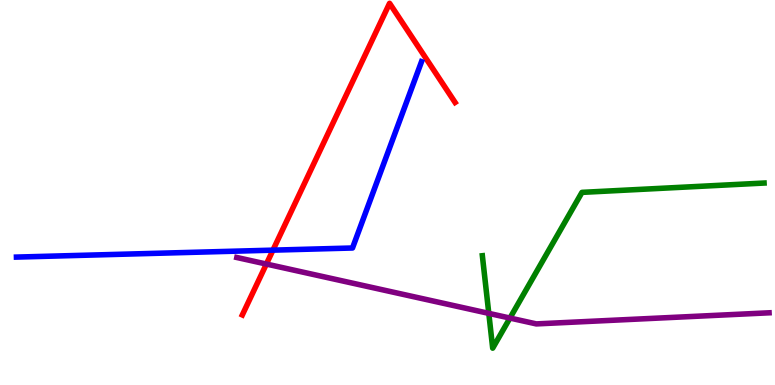[{'lines': ['blue', 'red'], 'intersections': [{'x': 3.52, 'y': 3.5}]}, {'lines': ['green', 'red'], 'intersections': []}, {'lines': ['purple', 'red'], 'intersections': [{'x': 3.44, 'y': 3.14}]}, {'lines': ['blue', 'green'], 'intersections': []}, {'lines': ['blue', 'purple'], 'intersections': []}, {'lines': ['green', 'purple'], 'intersections': [{'x': 6.31, 'y': 1.86}, {'x': 6.58, 'y': 1.74}]}]